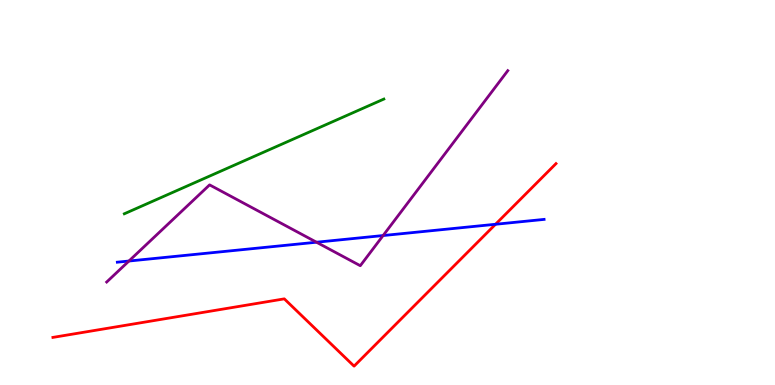[{'lines': ['blue', 'red'], 'intersections': [{'x': 6.39, 'y': 4.17}]}, {'lines': ['green', 'red'], 'intersections': []}, {'lines': ['purple', 'red'], 'intersections': []}, {'lines': ['blue', 'green'], 'intersections': []}, {'lines': ['blue', 'purple'], 'intersections': [{'x': 1.66, 'y': 3.22}, {'x': 4.08, 'y': 3.71}, {'x': 4.94, 'y': 3.88}]}, {'lines': ['green', 'purple'], 'intersections': []}]